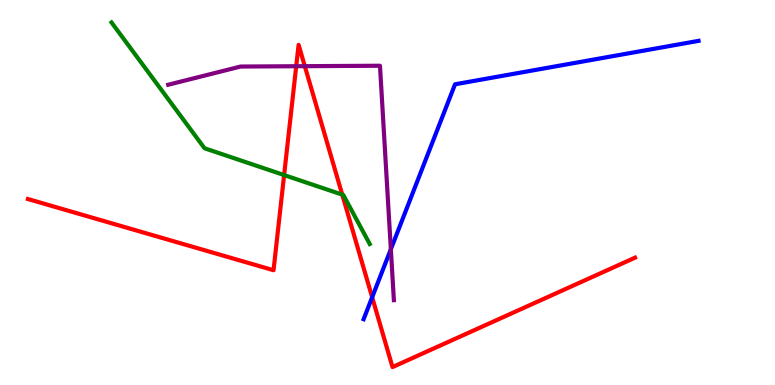[{'lines': ['blue', 'red'], 'intersections': [{'x': 4.8, 'y': 2.28}]}, {'lines': ['green', 'red'], 'intersections': [{'x': 3.67, 'y': 5.45}, {'x': 4.42, 'y': 4.94}]}, {'lines': ['purple', 'red'], 'intersections': [{'x': 3.82, 'y': 8.28}, {'x': 3.93, 'y': 8.28}]}, {'lines': ['blue', 'green'], 'intersections': []}, {'lines': ['blue', 'purple'], 'intersections': [{'x': 5.04, 'y': 3.53}]}, {'lines': ['green', 'purple'], 'intersections': []}]